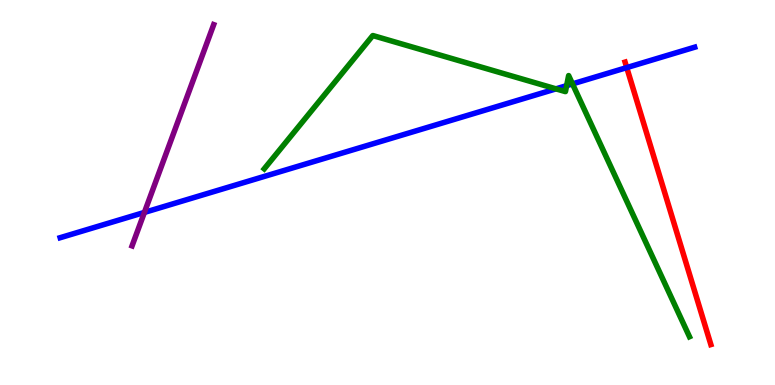[{'lines': ['blue', 'red'], 'intersections': [{'x': 8.09, 'y': 8.24}]}, {'lines': ['green', 'red'], 'intersections': []}, {'lines': ['purple', 'red'], 'intersections': []}, {'lines': ['blue', 'green'], 'intersections': [{'x': 7.17, 'y': 7.69}, {'x': 7.31, 'y': 7.78}, {'x': 7.39, 'y': 7.82}]}, {'lines': ['blue', 'purple'], 'intersections': [{'x': 1.86, 'y': 4.48}]}, {'lines': ['green', 'purple'], 'intersections': []}]